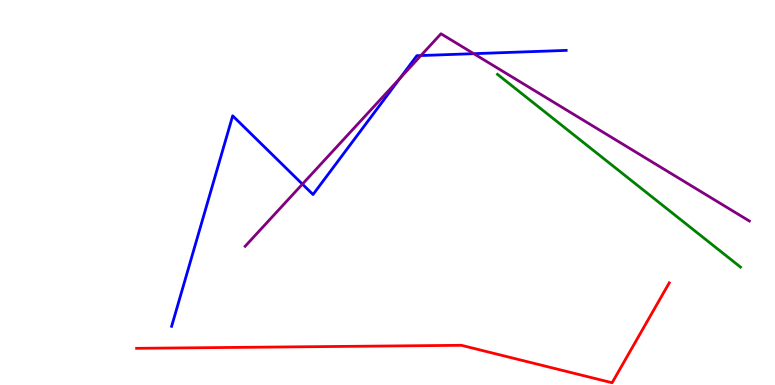[{'lines': ['blue', 'red'], 'intersections': []}, {'lines': ['green', 'red'], 'intersections': []}, {'lines': ['purple', 'red'], 'intersections': []}, {'lines': ['blue', 'green'], 'intersections': []}, {'lines': ['blue', 'purple'], 'intersections': [{'x': 3.9, 'y': 5.22}, {'x': 5.16, 'y': 7.97}, {'x': 5.43, 'y': 8.56}, {'x': 6.11, 'y': 8.61}]}, {'lines': ['green', 'purple'], 'intersections': []}]